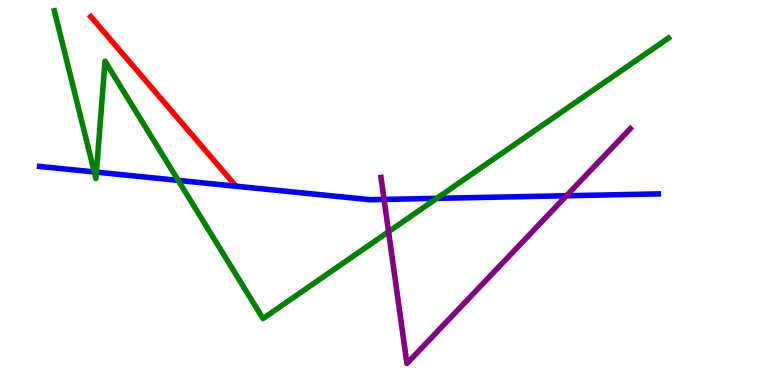[{'lines': ['blue', 'red'], 'intersections': []}, {'lines': ['green', 'red'], 'intersections': []}, {'lines': ['purple', 'red'], 'intersections': []}, {'lines': ['blue', 'green'], 'intersections': [{'x': 1.22, 'y': 5.53}, {'x': 1.24, 'y': 5.53}, {'x': 2.3, 'y': 5.31}, {'x': 5.64, 'y': 4.85}]}, {'lines': ['blue', 'purple'], 'intersections': [{'x': 4.96, 'y': 4.82}, {'x': 7.31, 'y': 4.92}]}, {'lines': ['green', 'purple'], 'intersections': [{'x': 5.01, 'y': 3.98}]}]